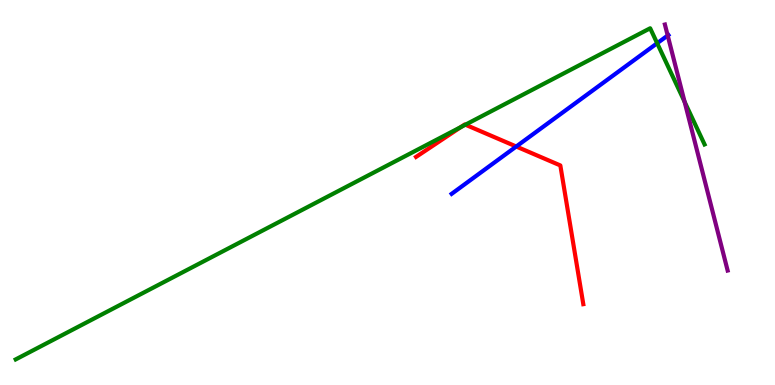[{'lines': ['blue', 'red'], 'intersections': [{'x': 6.66, 'y': 6.19}]}, {'lines': ['green', 'red'], 'intersections': [{'x': 5.95, 'y': 6.7}, {'x': 6.01, 'y': 6.76}]}, {'lines': ['purple', 'red'], 'intersections': []}, {'lines': ['blue', 'green'], 'intersections': [{'x': 8.48, 'y': 8.88}]}, {'lines': ['blue', 'purple'], 'intersections': [{'x': 8.62, 'y': 9.08}]}, {'lines': ['green', 'purple'], 'intersections': [{'x': 8.83, 'y': 7.36}]}]